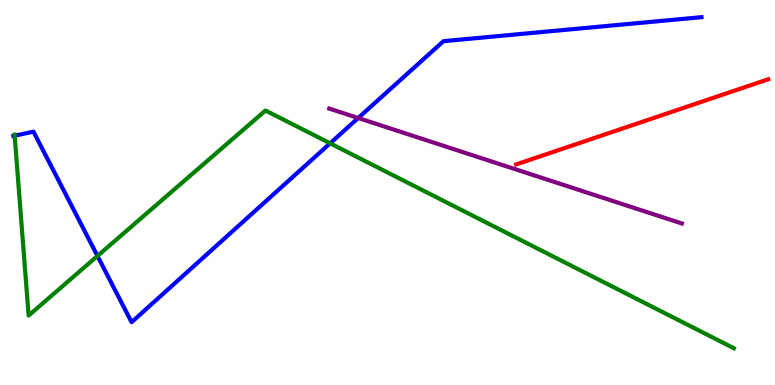[{'lines': ['blue', 'red'], 'intersections': []}, {'lines': ['green', 'red'], 'intersections': []}, {'lines': ['purple', 'red'], 'intersections': []}, {'lines': ['blue', 'green'], 'intersections': [{'x': 0.189, 'y': 6.47}, {'x': 1.26, 'y': 3.35}, {'x': 4.26, 'y': 6.28}]}, {'lines': ['blue', 'purple'], 'intersections': [{'x': 4.62, 'y': 6.93}]}, {'lines': ['green', 'purple'], 'intersections': []}]